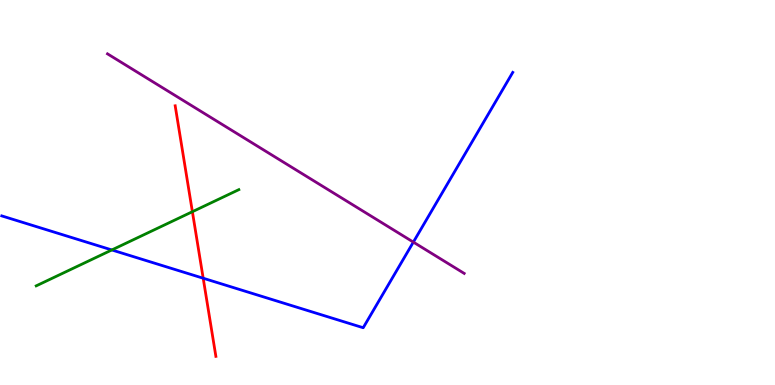[{'lines': ['blue', 'red'], 'intersections': [{'x': 2.62, 'y': 2.77}]}, {'lines': ['green', 'red'], 'intersections': [{'x': 2.48, 'y': 4.5}]}, {'lines': ['purple', 'red'], 'intersections': []}, {'lines': ['blue', 'green'], 'intersections': [{'x': 1.44, 'y': 3.51}]}, {'lines': ['blue', 'purple'], 'intersections': [{'x': 5.33, 'y': 3.71}]}, {'lines': ['green', 'purple'], 'intersections': []}]